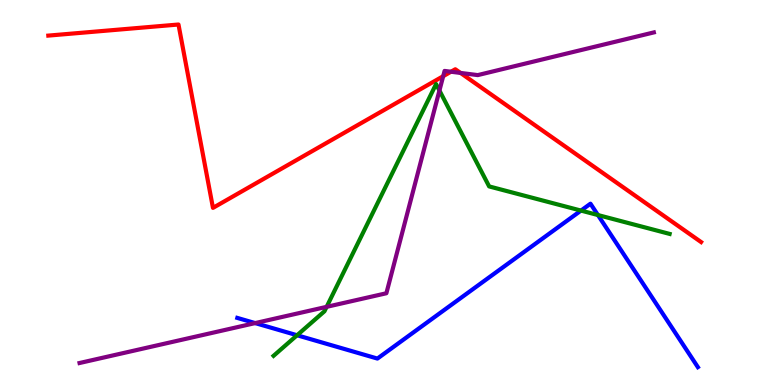[{'lines': ['blue', 'red'], 'intersections': []}, {'lines': ['green', 'red'], 'intersections': []}, {'lines': ['purple', 'red'], 'intersections': [{'x': 5.72, 'y': 8.02}, {'x': 5.82, 'y': 8.14}, {'x': 5.94, 'y': 8.11}]}, {'lines': ['blue', 'green'], 'intersections': [{'x': 3.83, 'y': 1.29}, {'x': 7.5, 'y': 4.53}, {'x': 7.72, 'y': 4.41}]}, {'lines': ['blue', 'purple'], 'intersections': [{'x': 3.29, 'y': 1.61}]}, {'lines': ['green', 'purple'], 'intersections': [{'x': 4.21, 'y': 2.03}, {'x': 5.67, 'y': 7.65}]}]